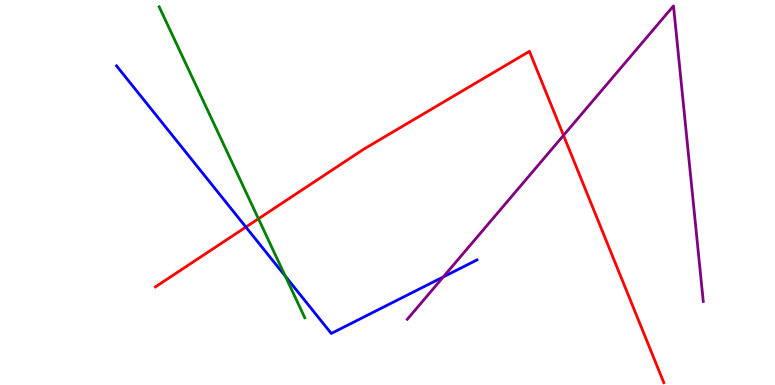[{'lines': ['blue', 'red'], 'intersections': [{'x': 3.17, 'y': 4.1}]}, {'lines': ['green', 'red'], 'intersections': [{'x': 3.33, 'y': 4.32}]}, {'lines': ['purple', 'red'], 'intersections': [{'x': 7.27, 'y': 6.48}]}, {'lines': ['blue', 'green'], 'intersections': [{'x': 3.68, 'y': 2.83}]}, {'lines': ['blue', 'purple'], 'intersections': [{'x': 5.72, 'y': 2.81}]}, {'lines': ['green', 'purple'], 'intersections': []}]